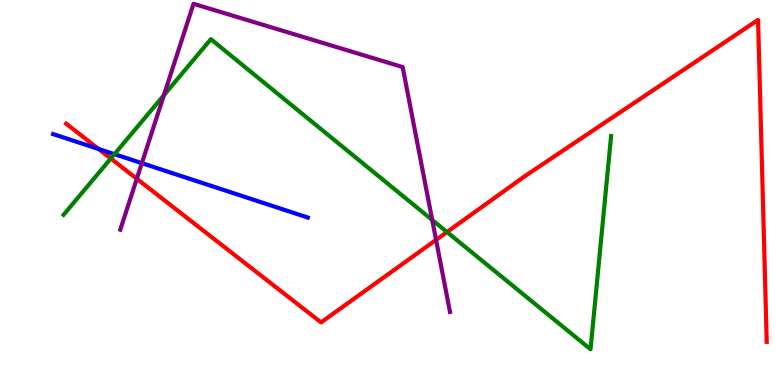[{'lines': ['blue', 'red'], 'intersections': [{'x': 1.27, 'y': 6.13}]}, {'lines': ['green', 'red'], 'intersections': [{'x': 1.43, 'y': 5.88}, {'x': 5.77, 'y': 3.97}]}, {'lines': ['purple', 'red'], 'intersections': [{'x': 1.77, 'y': 5.36}, {'x': 5.63, 'y': 3.77}]}, {'lines': ['blue', 'green'], 'intersections': [{'x': 1.48, 'y': 6.0}]}, {'lines': ['blue', 'purple'], 'intersections': [{'x': 1.83, 'y': 5.76}]}, {'lines': ['green', 'purple'], 'intersections': [{'x': 2.11, 'y': 7.53}, {'x': 5.58, 'y': 4.29}]}]